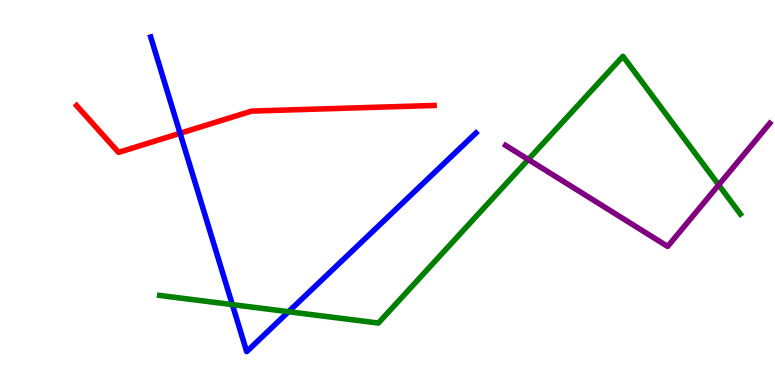[{'lines': ['blue', 'red'], 'intersections': [{'x': 2.32, 'y': 6.54}]}, {'lines': ['green', 'red'], 'intersections': []}, {'lines': ['purple', 'red'], 'intersections': []}, {'lines': ['blue', 'green'], 'intersections': [{'x': 3.0, 'y': 2.09}, {'x': 3.72, 'y': 1.9}]}, {'lines': ['blue', 'purple'], 'intersections': []}, {'lines': ['green', 'purple'], 'intersections': [{'x': 6.82, 'y': 5.86}, {'x': 9.27, 'y': 5.2}]}]